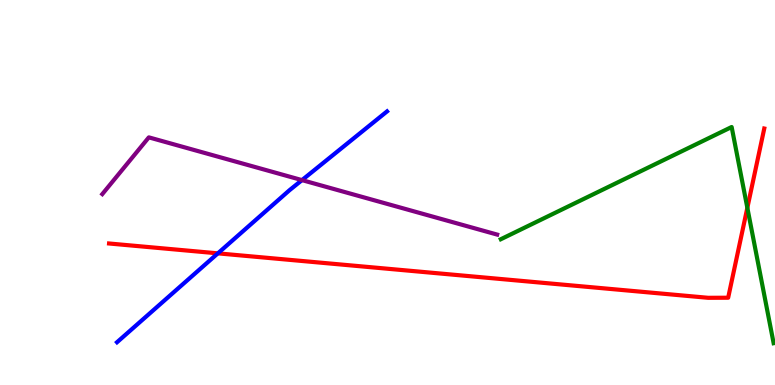[{'lines': ['blue', 'red'], 'intersections': [{'x': 2.81, 'y': 3.42}]}, {'lines': ['green', 'red'], 'intersections': [{'x': 9.64, 'y': 4.6}]}, {'lines': ['purple', 'red'], 'intersections': []}, {'lines': ['blue', 'green'], 'intersections': []}, {'lines': ['blue', 'purple'], 'intersections': [{'x': 3.9, 'y': 5.32}]}, {'lines': ['green', 'purple'], 'intersections': []}]